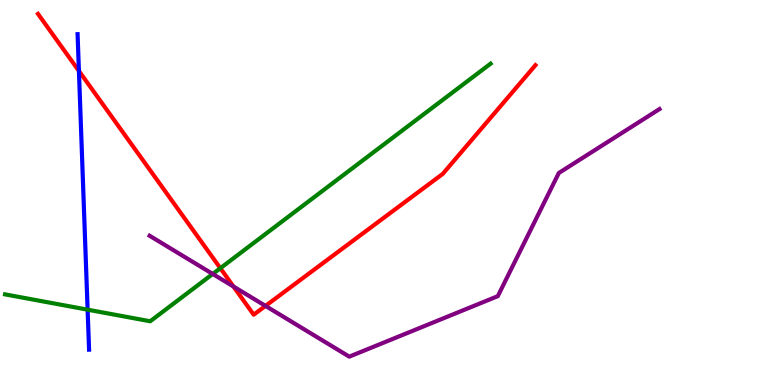[{'lines': ['blue', 'red'], 'intersections': [{'x': 1.02, 'y': 8.16}]}, {'lines': ['green', 'red'], 'intersections': [{'x': 2.84, 'y': 3.03}]}, {'lines': ['purple', 'red'], 'intersections': [{'x': 3.01, 'y': 2.56}, {'x': 3.43, 'y': 2.05}]}, {'lines': ['blue', 'green'], 'intersections': [{'x': 1.13, 'y': 1.96}]}, {'lines': ['blue', 'purple'], 'intersections': []}, {'lines': ['green', 'purple'], 'intersections': [{'x': 2.74, 'y': 2.88}]}]